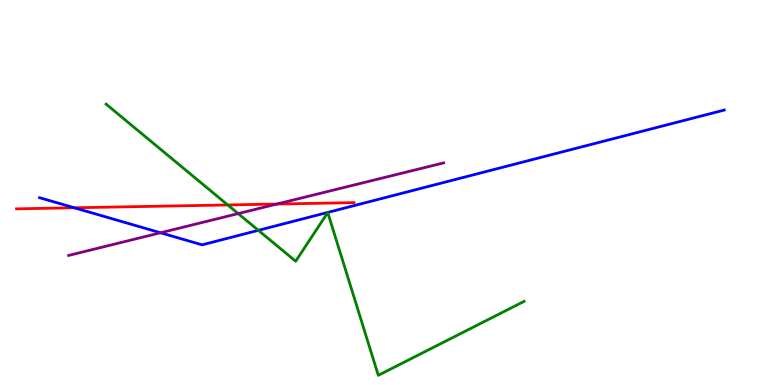[{'lines': ['blue', 'red'], 'intersections': [{'x': 0.958, 'y': 4.6}]}, {'lines': ['green', 'red'], 'intersections': [{'x': 2.94, 'y': 4.68}]}, {'lines': ['purple', 'red'], 'intersections': [{'x': 3.57, 'y': 4.7}]}, {'lines': ['blue', 'green'], 'intersections': [{'x': 3.33, 'y': 4.02}]}, {'lines': ['blue', 'purple'], 'intersections': [{'x': 2.07, 'y': 3.95}]}, {'lines': ['green', 'purple'], 'intersections': [{'x': 3.07, 'y': 4.45}]}]